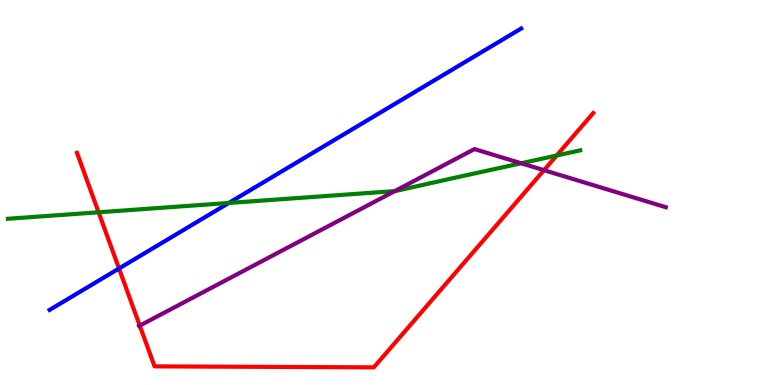[{'lines': ['blue', 'red'], 'intersections': [{'x': 1.54, 'y': 3.03}]}, {'lines': ['green', 'red'], 'intersections': [{'x': 1.27, 'y': 4.49}, {'x': 7.18, 'y': 5.96}]}, {'lines': ['purple', 'red'], 'intersections': [{'x': 1.8, 'y': 1.54}, {'x': 7.02, 'y': 5.58}]}, {'lines': ['blue', 'green'], 'intersections': [{'x': 2.95, 'y': 4.73}]}, {'lines': ['blue', 'purple'], 'intersections': []}, {'lines': ['green', 'purple'], 'intersections': [{'x': 5.09, 'y': 5.04}, {'x': 6.72, 'y': 5.76}]}]